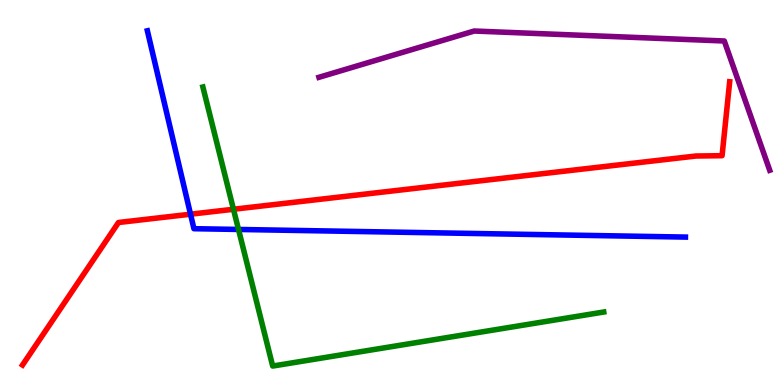[{'lines': ['blue', 'red'], 'intersections': [{'x': 2.46, 'y': 4.44}]}, {'lines': ['green', 'red'], 'intersections': [{'x': 3.01, 'y': 4.56}]}, {'lines': ['purple', 'red'], 'intersections': []}, {'lines': ['blue', 'green'], 'intersections': [{'x': 3.08, 'y': 4.04}]}, {'lines': ['blue', 'purple'], 'intersections': []}, {'lines': ['green', 'purple'], 'intersections': []}]